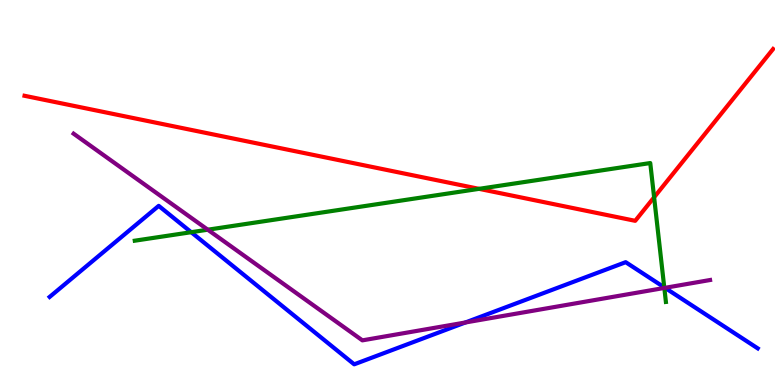[{'lines': ['blue', 'red'], 'intersections': []}, {'lines': ['green', 'red'], 'intersections': [{'x': 6.18, 'y': 5.09}, {'x': 8.44, 'y': 4.88}]}, {'lines': ['purple', 'red'], 'intersections': []}, {'lines': ['blue', 'green'], 'intersections': [{'x': 2.47, 'y': 3.97}, {'x': 8.57, 'y': 2.54}]}, {'lines': ['blue', 'purple'], 'intersections': [{'x': 6.01, 'y': 1.62}, {'x': 8.58, 'y': 2.52}]}, {'lines': ['green', 'purple'], 'intersections': [{'x': 2.68, 'y': 4.03}, {'x': 8.57, 'y': 2.52}]}]